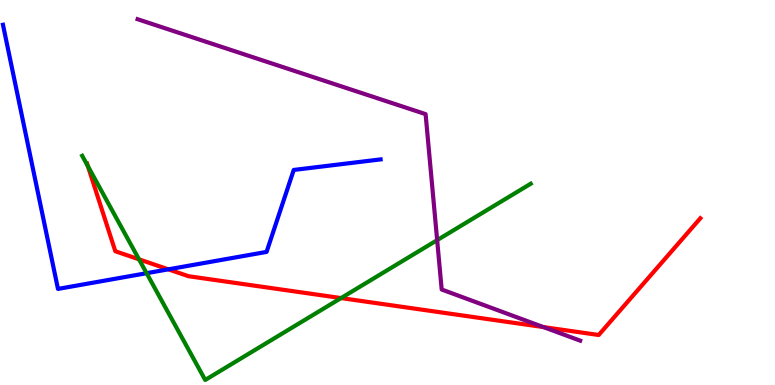[{'lines': ['blue', 'red'], 'intersections': [{'x': 2.17, 'y': 3.0}]}, {'lines': ['green', 'red'], 'intersections': [{'x': 1.13, 'y': 5.68}, {'x': 1.79, 'y': 3.26}, {'x': 4.4, 'y': 2.26}]}, {'lines': ['purple', 'red'], 'intersections': [{'x': 7.01, 'y': 1.5}]}, {'lines': ['blue', 'green'], 'intersections': [{'x': 1.89, 'y': 2.9}]}, {'lines': ['blue', 'purple'], 'intersections': []}, {'lines': ['green', 'purple'], 'intersections': [{'x': 5.64, 'y': 3.76}]}]